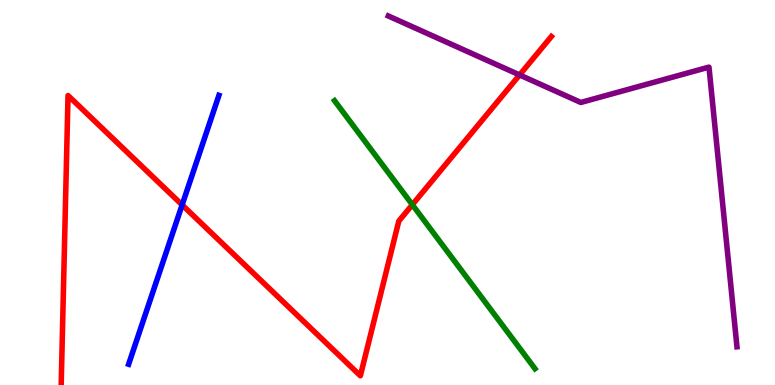[{'lines': ['blue', 'red'], 'intersections': [{'x': 2.35, 'y': 4.68}]}, {'lines': ['green', 'red'], 'intersections': [{'x': 5.32, 'y': 4.68}]}, {'lines': ['purple', 'red'], 'intersections': [{'x': 6.7, 'y': 8.05}]}, {'lines': ['blue', 'green'], 'intersections': []}, {'lines': ['blue', 'purple'], 'intersections': []}, {'lines': ['green', 'purple'], 'intersections': []}]